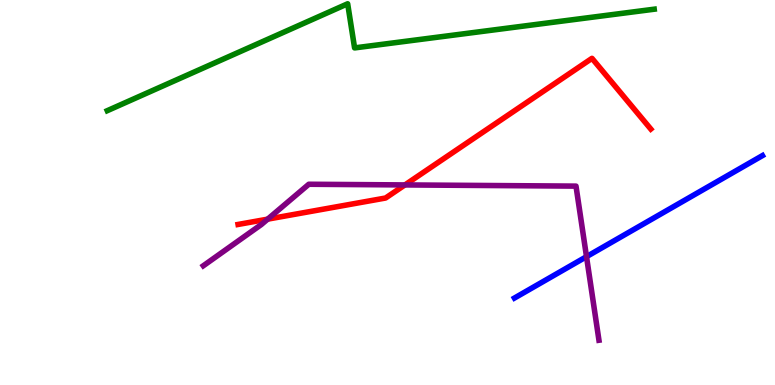[{'lines': ['blue', 'red'], 'intersections': []}, {'lines': ['green', 'red'], 'intersections': []}, {'lines': ['purple', 'red'], 'intersections': [{'x': 3.45, 'y': 4.31}, {'x': 5.22, 'y': 5.2}]}, {'lines': ['blue', 'green'], 'intersections': []}, {'lines': ['blue', 'purple'], 'intersections': [{'x': 7.57, 'y': 3.33}]}, {'lines': ['green', 'purple'], 'intersections': []}]